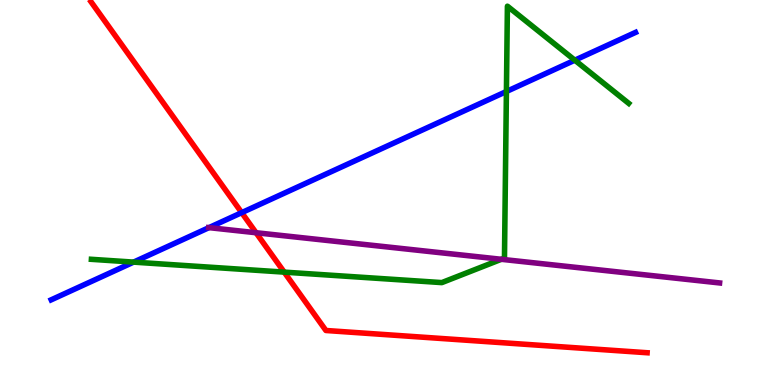[{'lines': ['blue', 'red'], 'intersections': [{'x': 3.12, 'y': 4.48}]}, {'lines': ['green', 'red'], 'intersections': [{'x': 3.67, 'y': 2.93}]}, {'lines': ['purple', 'red'], 'intersections': [{'x': 3.3, 'y': 3.96}]}, {'lines': ['blue', 'green'], 'intersections': [{'x': 1.72, 'y': 3.19}, {'x': 6.53, 'y': 7.62}, {'x': 7.42, 'y': 8.44}]}, {'lines': ['blue', 'purple'], 'intersections': [{'x': 2.7, 'y': 4.09}]}, {'lines': ['green', 'purple'], 'intersections': [{'x': 6.47, 'y': 3.27}]}]